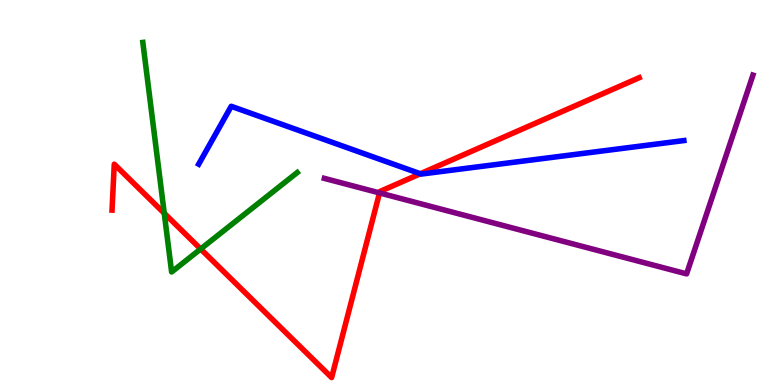[{'lines': ['blue', 'red'], 'intersections': [{'x': 5.42, 'y': 5.49}]}, {'lines': ['green', 'red'], 'intersections': [{'x': 2.12, 'y': 4.46}, {'x': 2.59, 'y': 3.53}]}, {'lines': ['purple', 'red'], 'intersections': [{'x': 4.9, 'y': 4.99}]}, {'lines': ['blue', 'green'], 'intersections': []}, {'lines': ['blue', 'purple'], 'intersections': []}, {'lines': ['green', 'purple'], 'intersections': []}]